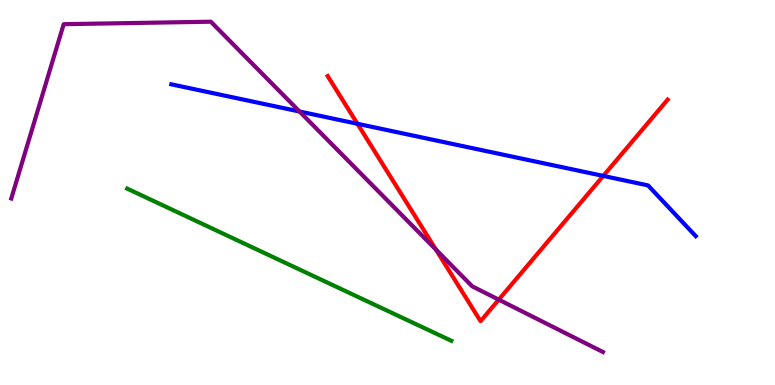[{'lines': ['blue', 'red'], 'intersections': [{'x': 4.61, 'y': 6.78}, {'x': 7.78, 'y': 5.43}]}, {'lines': ['green', 'red'], 'intersections': []}, {'lines': ['purple', 'red'], 'intersections': [{'x': 5.62, 'y': 3.52}, {'x': 6.44, 'y': 2.22}]}, {'lines': ['blue', 'green'], 'intersections': []}, {'lines': ['blue', 'purple'], 'intersections': [{'x': 3.86, 'y': 7.1}]}, {'lines': ['green', 'purple'], 'intersections': []}]